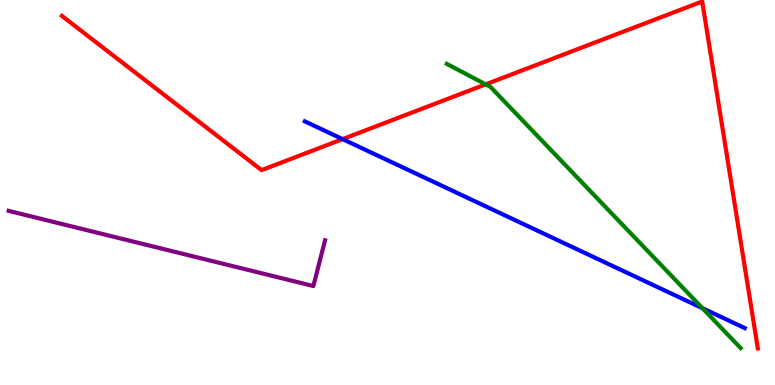[{'lines': ['blue', 'red'], 'intersections': [{'x': 4.42, 'y': 6.39}]}, {'lines': ['green', 'red'], 'intersections': [{'x': 6.27, 'y': 7.81}]}, {'lines': ['purple', 'red'], 'intersections': []}, {'lines': ['blue', 'green'], 'intersections': [{'x': 9.06, 'y': 1.99}]}, {'lines': ['blue', 'purple'], 'intersections': []}, {'lines': ['green', 'purple'], 'intersections': []}]